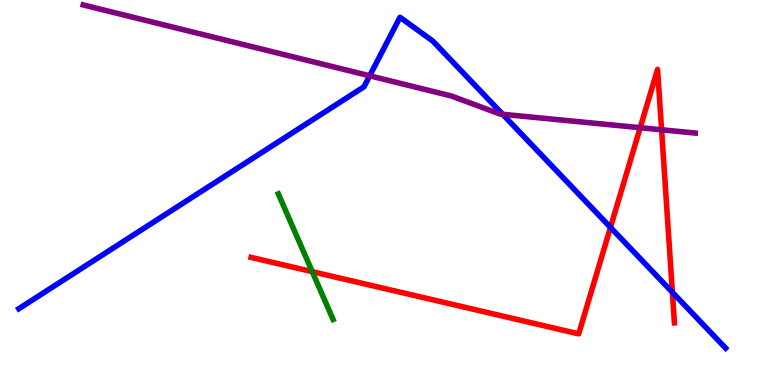[{'lines': ['blue', 'red'], 'intersections': [{'x': 7.88, 'y': 4.09}, {'x': 8.68, 'y': 2.41}]}, {'lines': ['green', 'red'], 'intersections': [{'x': 4.03, 'y': 2.94}]}, {'lines': ['purple', 'red'], 'intersections': [{'x': 8.26, 'y': 6.68}, {'x': 8.54, 'y': 6.63}]}, {'lines': ['blue', 'green'], 'intersections': []}, {'lines': ['blue', 'purple'], 'intersections': [{'x': 4.77, 'y': 8.03}, {'x': 6.49, 'y': 7.03}]}, {'lines': ['green', 'purple'], 'intersections': []}]